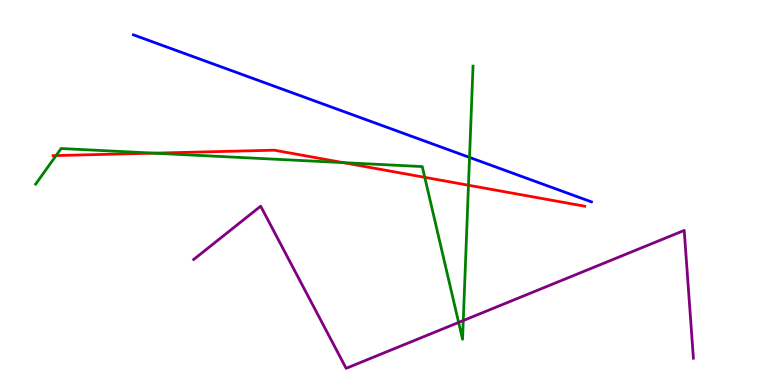[{'lines': ['blue', 'red'], 'intersections': []}, {'lines': ['green', 'red'], 'intersections': [{'x': 0.724, 'y': 5.96}, {'x': 1.99, 'y': 6.02}, {'x': 4.43, 'y': 5.78}, {'x': 5.48, 'y': 5.39}, {'x': 6.04, 'y': 5.19}]}, {'lines': ['purple', 'red'], 'intersections': []}, {'lines': ['blue', 'green'], 'intersections': [{'x': 6.06, 'y': 5.91}]}, {'lines': ['blue', 'purple'], 'intersections': []}, {'lines': ['green', 'purple'], 'intersections': [{'x': 5.92, 'y': 1.62}, {'x': 5.98, 'y': 1.67}]}]